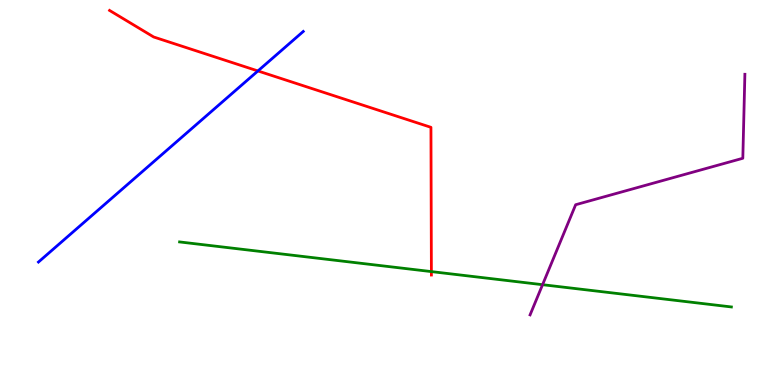[{'lines': ['blue', 'red'], 'intersections': [{'x': 3.33, 'y': 8.16}]}, {'lines': ['green', 'red'], 'intersections': [{'x': 5.57, 'y': 2.95}]}, {'lines': ['purple', 'red'], 'intersections': []}, {'lines': ['blue', 'green'], 'intersections': []}, {'lines': ['blue', 'purple'], 'intersections': []}, {'lines': ['green', 'purple'], 'intersections': [{'x': 7.0, 'y': 2.61}]}]